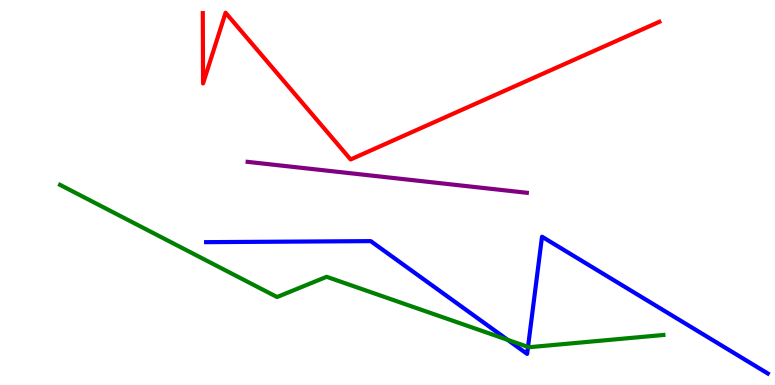[{'lines': ['blue', 'red'], 'intersections': []}, {'lines': ['green', 'red'], 'intersections': []}, {'lines': ['purple', 'red'], 'intersections': []}, {'lines': ['blue', 'green'], 'intersections': [{'x': 6.55, 'y': 1.17}, {'x': 6.81, 'y': 0.989}]}, {'lines': ['blue', 'purple'], 'intersections': []}, {'lines': ['green', 'purple'], 'intersections': []}]